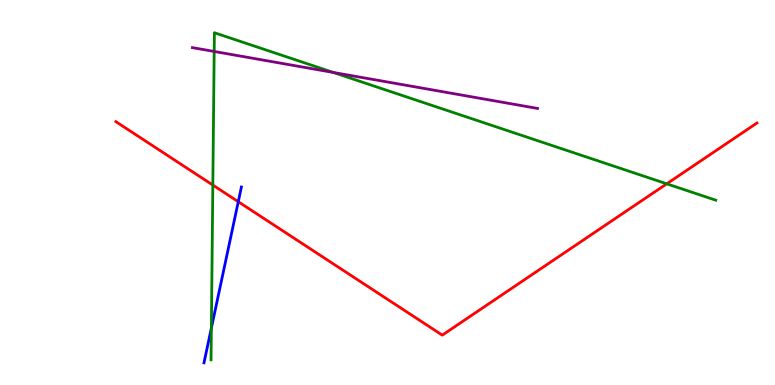[{'lines': ['blue', 'red'], 'intersections': [{'x': 3.07, 'y': 4.76}]}, {'lines': ['green', 'red'], 'intersections': [{'x': 2.75, 'y': 5.19}, {'x': 8.6, 'y': 5.23}]}, {'lines': ['purple', 'red'], 'intersections': []}, {'lines': ['blue', 'green'], 'intersections': [{'x': 2.73, 'y': 1.48}]}, {'lines': ['blue', 'purple'], 'intersections': []}, {'lines': ['green', 'purple'], 'intersections': [{'x': 2.76, 'y': 8.66}, {'x': 4.3, 'y': 8.12}]}]